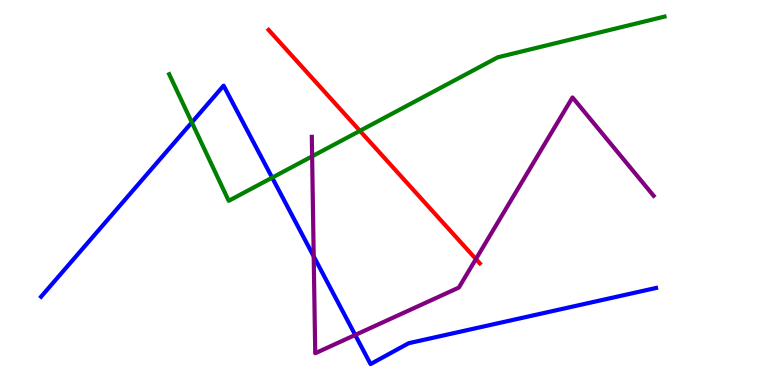[{'lines': ['blue', 'red'], 'intersections': []}, {'lines': ['green', 'red'], 'intersections': [{'x': 4.64, 'y': 6.6}]}, {'lines': ['purple', 'red'], 'intersections': [{'x': 6.14, 'y': 3.27}]}, {'lines': ['blue', 'green'], 'intersections': [{'x': 2.48, 'y': 6.82}, {'x': 3.51, 'y': 5.39}]}, {'lines': ['blue', 'purple'], 'intersections': [{'x': 4.05, 'y': 3.34}, {'x': 4.58, 'y': 1.3}]}, {'lines': ['green', 'purple'], 'intersections': [{'x': 4.03, 'y': 5.94}]}]